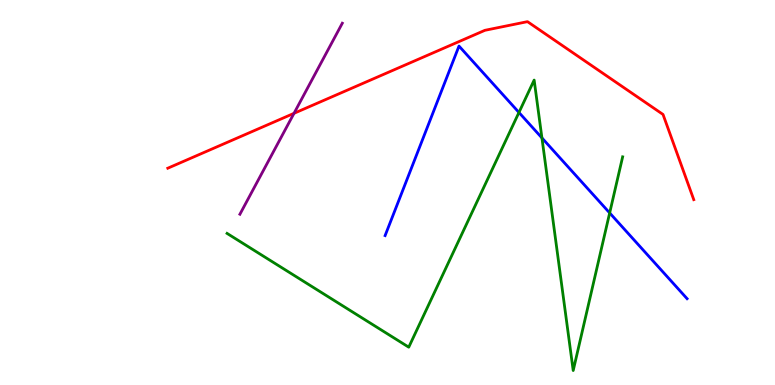[{'lines': ['blue', 'red'], 'intersections': []}, {'lines': ['green', 'red'], 'intersections': []}, {'lines': ['purple', 'red'], 'intersections': [{'x': 3.79, 'y': 7.06}]}, {'lines': ['blue', 'green'], 'intersections': [{'x': 6.7, 'y': 7.08}, {'x': 6.99, 'y': 6.42}, {'x': 7.87, 'y': 4.47}]}, {'lines': ['blue', 'purple'], 'intersections': []}, {'lines': ['green', 'purple'], 'intersections': []}]